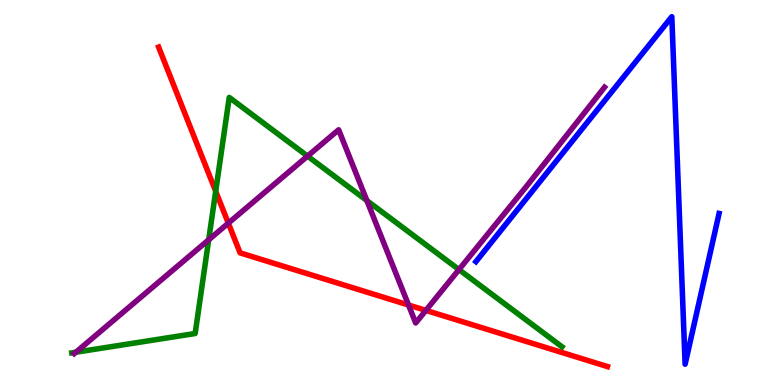[{'lines': ['blue', 'red'], 'intersections': []}, {'lines': ['green', 'red'], 'intersections': [{'x': 2.78, 'y': 5.03}]}, {'lines': ['purple', 'red'], 'intersections': [{'x': 2.95, 'y': 4.2}, {'x': 5.27, 'y': 2.08}, {'x': 5.5, 'y': 1.94}]}, {'lines': ['blue', 'green'], 'intersections': []}, {'lines': ['blue', 'purple'], 'intersections': []}, {'lines': ['green', 'purple'], 'intersections': [{'x': 0.979, 'y': 0.851}, {'x': 2.69, 'y': 3.77}, {'x': 3.97, 'y': 5.95}, {'x': 4.73, 'y': 4.79}, {'x': 5.92, 'y': 3.0}]}]